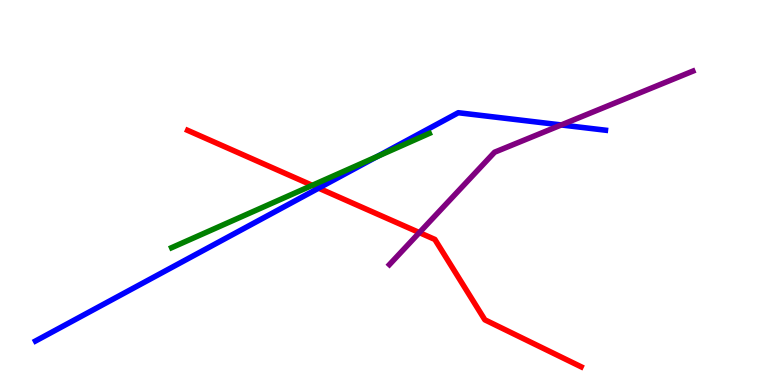[{'lines': ['blue', 'red'], 'intersections': [{'x': 4.11, 'y': 5.11}]}, {'lines': ['green', 'red'], 'intersections': [{'x': 4.03, 'y': 5.19}]}, {'lines': ['purple', 'red'], 'intersections': [{'x': 5.41, 'y': 3.96}]}, {'lines': ['blue', 'green'], 'intersections': [{'x': 4.87, 'y': 5.93}]}, {'lines': ['blue', 'purple'], 'intersections': [{'x': 7.24, 'y': 6.75}]}, {'lines': ['green', 'purple'], 'intersections': []}]